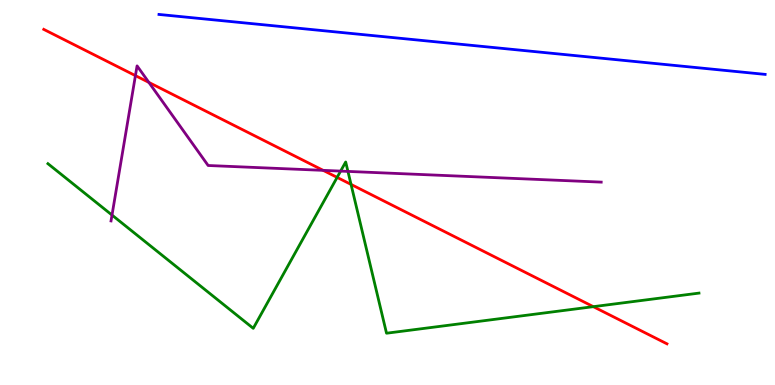[{'lines': ['blue', 'red'], 'intersections': []}, {'lines': ['green', 'red'], 'intersections': [{'x': 4.35, 'y': 5.39}, {'x': 4.53, 'y': 5.21}, {'x': 7.66, 'y': 2.03}]}, {'lines': ['purple', 'red'], 'intersections': [{'x': 1.75, 'y': 8.04}, {'x': 1.92, 'y': 7.86}, {'x': 4.17, 'y': 5.58}]}, {'lines': ['blue', 'green'], 'intersections': []}, {'lines': ['blue', 'purple'], 'intersections': []}, {'lines': ['green', 'purple'], 'intersections': [{'x': 1.45, 'y': 4.41}, {'x': 4.4, 'y': 5.56}, {'x': 4.49, 'y': 5.55}]}]